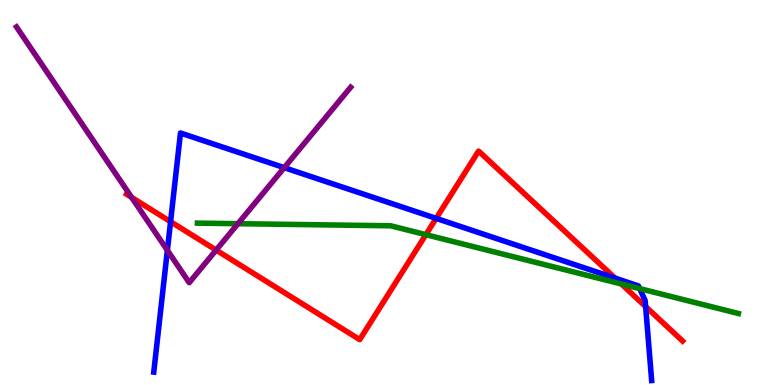[{'lines': ['blue', 'red'], 'intersections': [{'x': 2.2, 'y': 4.24}, {'x': 5.63, 'y': 4.33}, {'x': 7.94, 'y': 2.78}, {'x': 8.33, 'y': 2.04}]}, {'lines': ['green', 'red'], 'intersections': [{'x': 5.5, 'y': 3.9}, {'x': 8.02, 'y': 2.62}]}, {'lines': ['purple', 'red'], 'intersections': [{'x': 1.7, 'y': 4.87}, {'x': 2.79, 'y': 3.5}]}, {'lines': ['blue', 'green'], 'intersections': [{'x': 8.25, 'y': 2.5}]}, {'lines': ['blue', 'purple'], 'intersections': [{'x': 2.16, 'y': 3.5}, {'x': 3.67, 'y': 5.65}]}, {'lines': ['green', 'purple'], 'intersections': [{'x': 3.07, 'y': 4.19}]}]